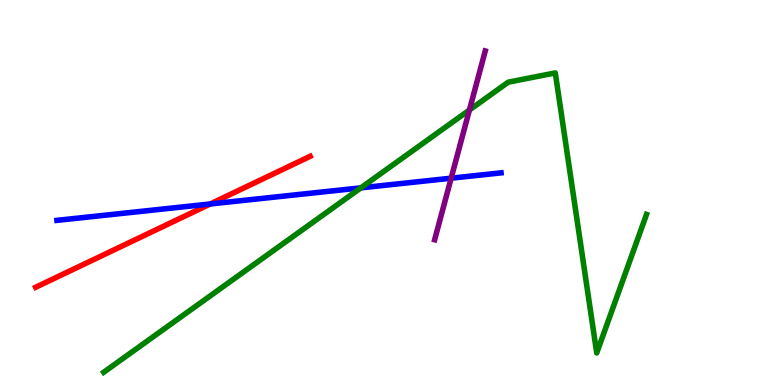[{'lines': ['blue', 'red'], 'intersections': [{'x': 2.71, 'y': 4.7}]}, {'lines': ['green', 'red'], 'intersections': []}, {'lines': ['purple', 'red'], 'intersections': []}, {'lines': ['blue', 'green'], 'intersections': [{'x': 4.66, 'y': 5.12}]}, {'lines': ['blue', 'purple'], 'intersections': [{'x': 5.82, 'y': 5.37}]}, {'lines': ['green', 'purple'], 'intersections': [{'x': 6.06, 'y': 7.14}]}]